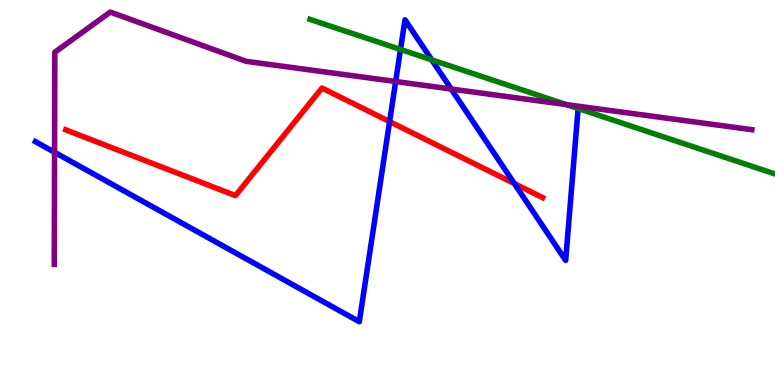[{'lines': ['blue', 'red'], 'intersections': [{'x': 5.03, 'y': 6.84}, {'x': 6.64, 'y': 5.23}]}, {'lines': ['green', 'red'], 'intersections': []}, {'lines': ['purple', 'red'], 'intersections': []}, {'lines': ['blue', 'green'], 'intersections': [{'x': 5.17, 'y': 8.72}, {'x': 5.57, 'y': 8.45}]}, {'lines': ['blue', 'purple'], 'intersections': [{'x': 0.704, 'y': 6.04}, {'x': 5.11, 'y': 7.88}, {'x': 5.82, 'y': 7.69}]}, {'lines': ['green', 'purple'], 'intersections': [{'x': 7.31, 'y': 7.28}]}]